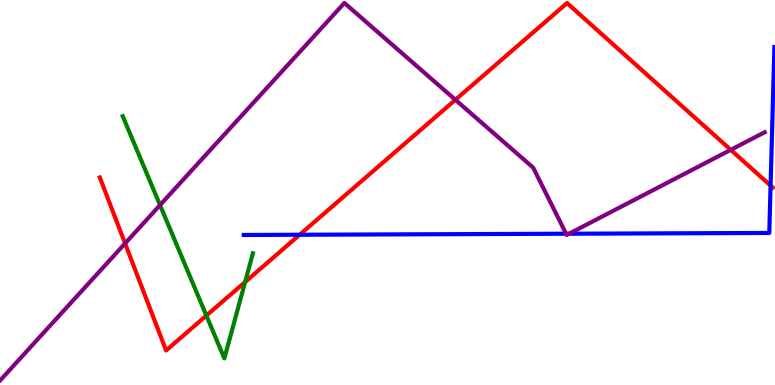[{'lines': ['blue', 'red'], 'intersections': [{'x': 3.87, 'y': 3.9}, {'x': 9.94, 'y': 5.18}]}, {'lines': ['green', 'red'], 'intersections': [{'x': 2.66, 'y': 1.8}, {'x': 3.16, 'y': 2.68}]}, {'lines': ['purple', 'red'], 'intersections': [{'x': 1.61, 'y': 3.68}, {'x': 5.88, 'y': 7.41}, {'x': 9.43, 'y': 6.11}]}, {'lines': ['blue', 'green'], 'intersections': []}, {'lines': ['blue', 'purple'], 'intersections': [{'x': 7.3, 'y': 3.93}, {'x': 7.34, 'y': 3.93}]}, {'lines': ['green', 'purple'], 'intersections': [{'x': 2.06, 'y': 4.67}]}]